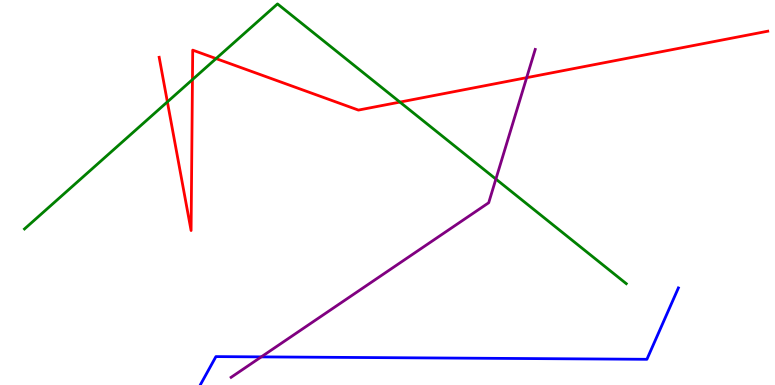[{'lines': ['blue', 'red'], 'intersections': []}, {'lines': ['green', 'red'], 'intersections': [{'x': 2.16, 'y': 7.35}, {'x': 2.48, 'y': 7.93}, {'x': 2.79, 'y': 8.48}, {'x': 5.16, 'y': 7.35}]}, {'lines': ['purple', 'red'], 'intersections': [{'x': 6.8, 'y': 7.98}]}, {'lines': ['blue', 'green'], 'intersections': []}, {'lines': ['blue', 'purple'], 'intersections': [{'x': 3.37, 'y': 0.73}]}, {'lines': ['green', 'purple'], 'intersections': [{'x': 6.4, 'y': 5.35}]}]